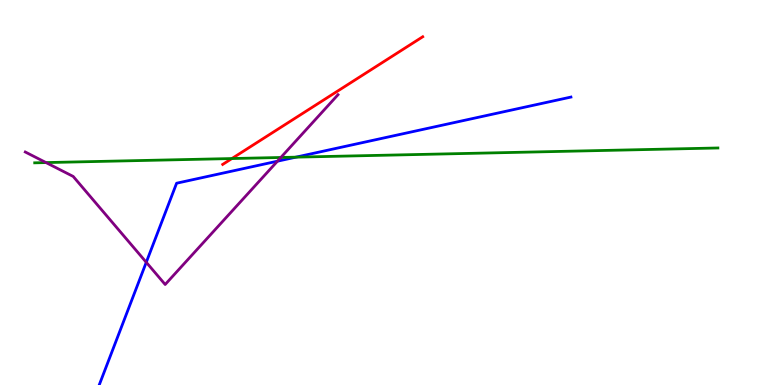[{'lines': ['blue', 'red'], 'intersections': []}, {'lines': ['green', 'red'], 'intersections': [{'x': 2.99, 'y': 5.88}]}, {'lines': ['purple', 'red'], 'intersections': []}, {'lines': ['blue', 'green'], 'intersections': [{'x': 3.82, 'y': 5.92}]}, {'lines': ['blue', 'purple'], 'intersections': [{'x': 1.89, 'y': 3.19}, {'x': 3.58, 'y': 5.81}]}, {'lines': ['green', 'purple'], 'intersections': [{'x': 0.594, 'y': 5.78}, {'x': 3.62, 'y': 5.91}]}]